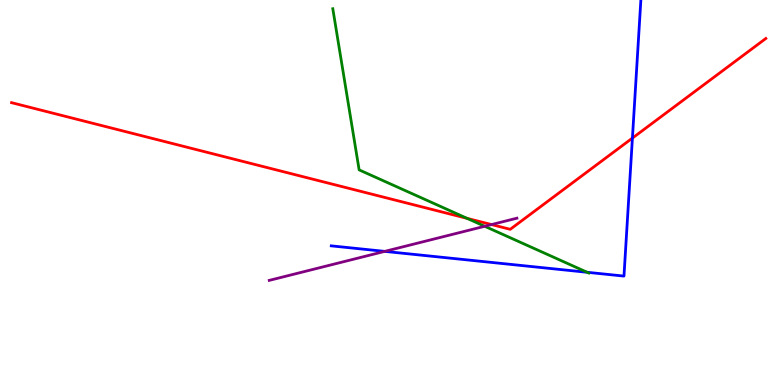[{'lines': ['blue', 'red'], 'intersections': [{'x': 8.16, 'y': 6.41}]}, {'lines': ['green', 'red'], 'intersections': [{'x': 6.03, 'y': 4.33}]}, {'lines': ['purple', 'red'], 'intersections': [{'x': 6.34, 'y': 4.17}]}, {'lines': ['blue', 'green'], 'intersections': [{'x': 7.58, 'y': 2.93}]}, {'lines': ['blue', 'purple'], 'intersections': [{'x': 4.96, 'y': 3.47}]}, {'lines': ['green', 'purple'], 'intersections': [{'x': 6.25, 'y': 4.12}]}]